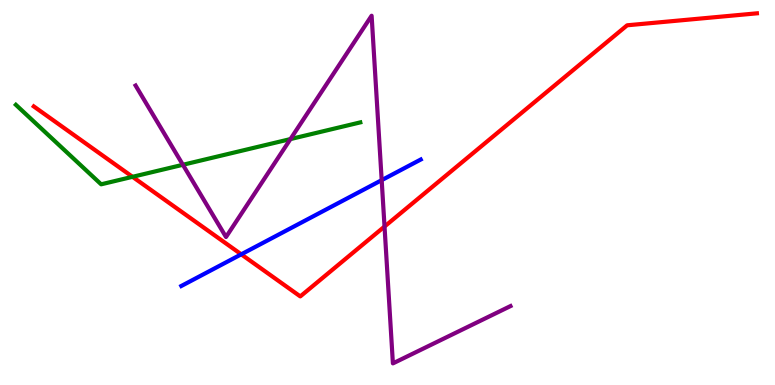[{'lines': ['blue', 'red'], 'intersections': [{'x': 3.11, 'y': 3.39}]}, {'lines': ['green', 'red'], 'intersections': [{'x': 1.71, 'y': 5.41}]}, {'lines': ['purple', 'red'], 'intersections': [{'x': 4.96, 'y': 4.12}]}, {'lines': ['blue', 'green'], 'intersections': []}, {'lines': ['blue', 'purple'], 'intersections': [{'x': 4.92, 'y': 5.32}]}, {'lines': ['green', 'purple'], 'intersections': [{'x': 2.36, 'y': 5.72}, {'x': 3.75, 'y': 6.39}]}]